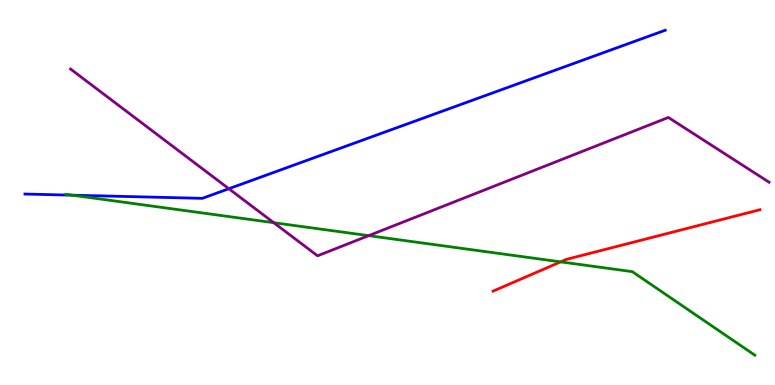[{'lines': ['blue', 'red'], 'intersections': []}, {'lines': ['green', 'red'], 'intersections': [{'x': 7.23, 'y': 3.2}]}, {'lines': ['purple', 'red'], 'intersections': []}, {'lines': ['blue', 'green'], 'intersections': [{'x': 0.933, 'y': 4.93}]}, {'lines': ['blue', 'purple'], 'intersections': [{'x': 2.95, 'y': 5.1}]}, {'lines': ['green', 'purple'], 'intersections': [{'x': 3.53, 'y': 4.22}, {'x': 4.76, 'y': 3.88}]}]